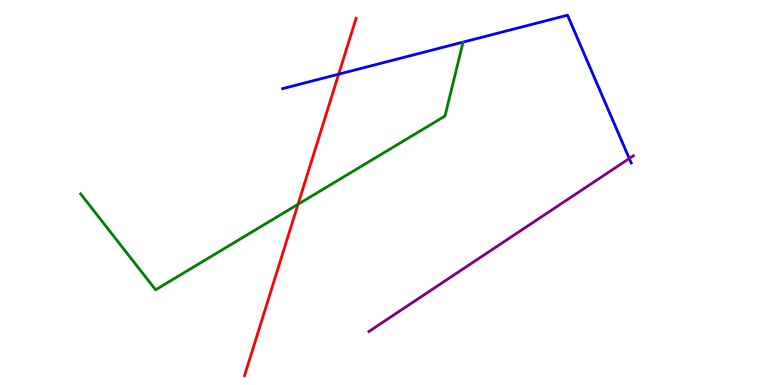[{'lines': ['blue', 'red'], 'intersections': [{'x': 4.37, 'y': 8.07}]}, {'lines': ['green', 'red'], 'intersections': [{'x': 3.85, 'y': 4.69}]}, {'lines': ['purple', 'red'], 'intersections': []}, {'lines': ['blue', 'green'], 'intersections': []}, {'lines': ['blue', 'purple'], 'intersections': [{'x': 8.12, 'y': 5.88}]}, {'lines': ['green', 'purple'], 'intersections': []}]